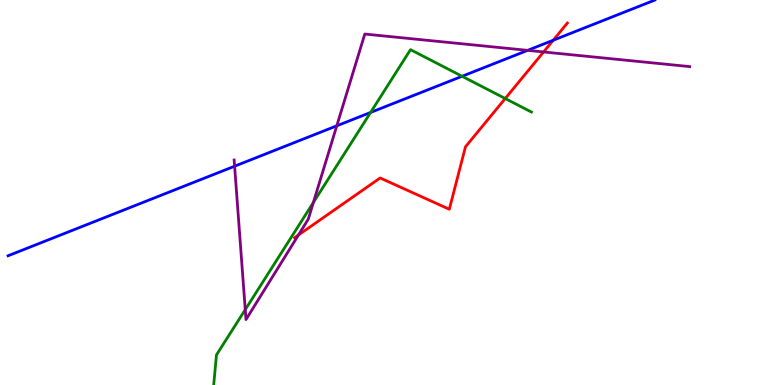[{'lines': ['blue', 'red'], 'intersections': [{'x': 7.14, 'y': 8.95}]}, {'lines': ['green', 'red'], 'intersections': [{'x': 6.52, 'y': 7.44}]}, {'lines': ['purple', 'red'], 'intersections': [{'x': 3.85, 'y': 3.9}, {'x': 7.01, 'y': 8.65}]}, {'lines': ['blue', 'green'], 'intersections': [{'x': 4.78, 'y': 7.08}, {'x': 5.96, 'y': 8.02}]}, {'lines': ['blue', 'purple'], 'intersections': [{'x': 3.03, 'y': 5.68}, {'x': 4.35, 'y': 6.73}, {'x': 6.81, 'y': 8.69}]}, {'lines': ['green', 'purple'], 'intersections': [{'x': 3.16, 'y': 1.96}, {'x': 4.04, 'y': 4.74}]}]